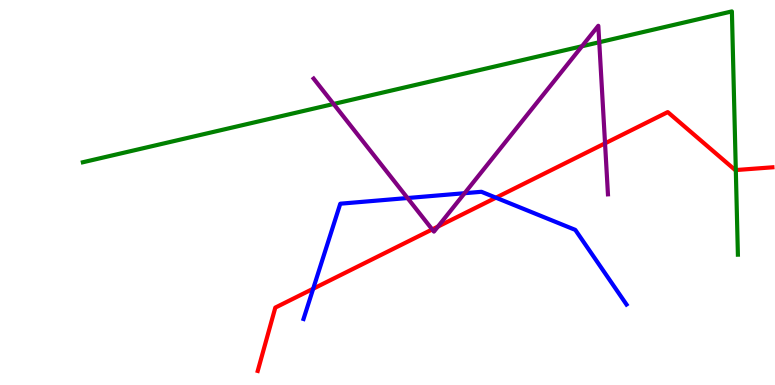[{'lines': ['blue', 'red'], 'intersections': [{'x': 4.04, 'y': 2.5}, {'x': 6.4, 'y': 4.87}]}, {'lines': ['green', 'red'], 'intersections': [{'x': 9.49, 'y': 5.58}]}, {'lines': ['purple', 'red'], 'intersections': [{'x': 5.58, 'y': 4.04}, {'x': 5.65, 'y': 4.11}, {'x': 7.81, 'y': 6.28}]}, {'lines': ['blue', 'green'], 'intersections': []}, {'lines': ['blue', 'purple'], 'intersections': [{'x': 5.26, 'y': 4.86}, {'x': 5.99, 'y': 4.98}]}, {'lines': ['green', 'purple'], 'intersections': [{'x': 4.3, 'y': 7.3}, {'x': 7.51, 'y': 8.8}, {'x': 7.73, 'y': 8.9}]}]